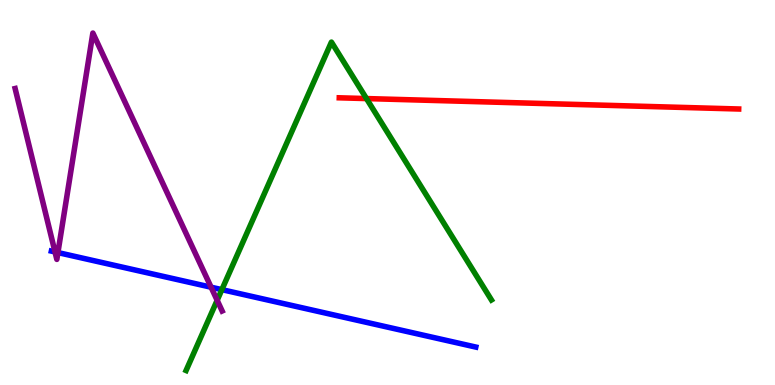[{'lines': ['blue', 'red'], 'intersections': []}, {'lines': ['green', 'red'], 'intersections': [{'x': 4.73, 'y': 7.44}]}, {'lines': ['purple', 'red'], 'intersections': []}, {'lines': ['blue', 'green'], 'intersections': [{'x': 2.86, 'y': 2.48}]}, {'lines': ['blue', 'purple'], 'intersections': [{'x': 0.71, 'y': 3.46}, {'x': 0.747, 'y': 3.44}, {'x': 2.72, 'y': 2.54}]}, {'lines': ['green', 'purple'], 'intersections': [{'x': 2.8, 'y': 2.2}]}]